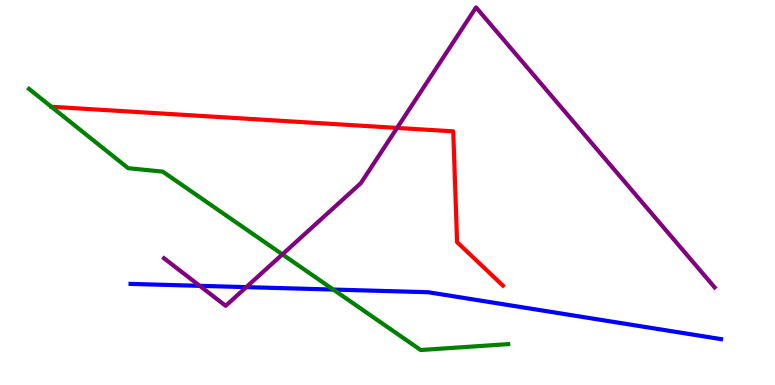[{'lines': ['blue', 'red'], 'intersections': []}, {'lines': ['green', 'red'], 'intersections': []}, {'lines': ['purple', 'red'], 'intersections': [{'x': 5.12, 'y': 6.68}]}, {'lines': ['blue', 'green'], 'intersections': [{'x': 4.3, 'y': 2.48}]}, {'lines': ['blue', 'purple'], 'intersections': [{'x': 2.58, 'y': 2.58}, {'x': 3.18, 'y': 2.54}]}, {'lines': ['green', 'purple'], 'intersections': [{'x': 3.64, 'y': 3.39}]}]